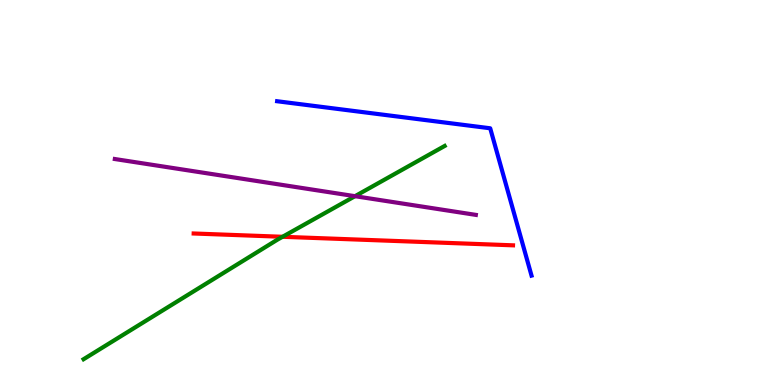[{'lines': ['blue', 'red'], 'intersections': []}, {'lines': ['green', 'red'], 'intersections': [{'x': 3.65, 'y': 3.85}]}, {'lines': ['purple', 'red'], 'intersections': []}, {'lines': ['blue', 'green'], 'intersections': []}, {'lines': ['blue', 'purple'], 'intersections': []}, {'lines': ['green', 'purple'], 'intersections': [{'x': 4.58, 'y': 4.9}]}]